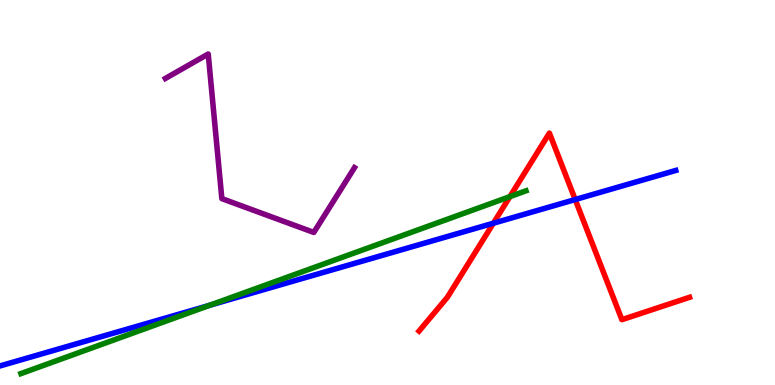[{'lines': ['blue', 'red'], 'intersections': [{'x': 6.37, 'y': 4.2}, {'x': 7.42, 'y': 4.82}]}, {'lines': ['green', 'red'], 'intersections': [{'x': 6.58, 'y': 4.89}]}, {'lines': ['purple', 'red'], 'intersections': []}, {'lines': ['blue', 'green'], 'intersections': [{'x': 2.71, 'y': 2.07}]}, {'lines': ['blue', 'purple'], 'intersections': []}, {'lines': ['green', 'purple'], 'intersections': []}]